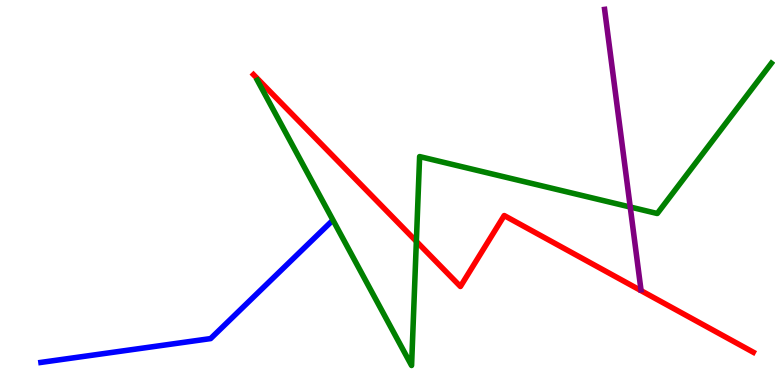[{'lines': ['blue', 'red'], 'intersections': []}, {'lines': ['green', 'red'], 'intersections': [{'x': 5.37, 'y': 3.73}]}, {'lines': ['purple', 'red'], 'intersections': []}, {'lines': ['blue', 'green'], 'intersections': []}, {'lines': ['blue', 'purple'], 'intersections': []}, {'lines': ['green', 'purple'], 'intersections': [{'x': 8.13, 'y': 4.62}]}]